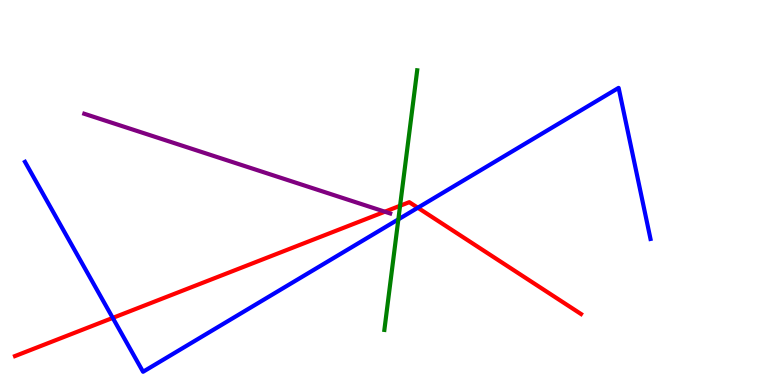[{'lines': ['blue', 'red'], 'intersections': [{'x': 1.45, 'y': 1.74}, {'x': 5.39, 'y': 4.6}]}, {'lines': ['green', 'red'], 'intersections': [{'x': 5.16, 'y': 4.66}]}, {'lines': ['purple', 'red'], 'intersections': [{'x': 4.97, 'y': 4.5}]}, {'lines': ['blue', 'green'], 'intersections': [{'x': 5.14, 'y': 4.3}]}, {'lines': ['blue', 'purple'], 'intersections': []}, {'lines': ['green', 'purple'], 'intersections': []}]